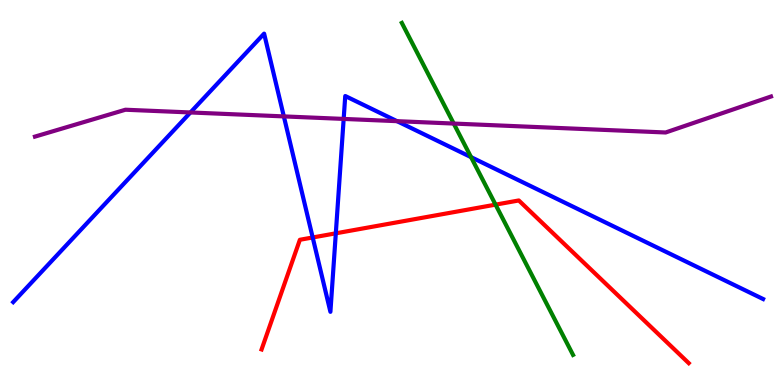[{'lines': ['blue', 'red'], 'intersections': [{'x': 4.03, 'y': 3.83}, {'x': 4.33, 'y': 3.94}]}, {'lines': ['green', 'red'], 'intersections': [{'x': 6.39, 'y': 4.68}]}, {'lines': ['purple', 'red'], 'intersections': []}, {'lines': ['blue', 'green'], 'intersections': [{'x': 6.08, 'y': 5.92}]}, {'lines': ['blue', 'purple'], 'intersections': [{'x': 2.46, 'y': 7.08}, {'x': 3.66, 'y': 6.98}, {'x': 4.43, 'y': 6.91}, {'x': 5.12, 'y': 6.85}]}, {'lines': ['green', 'purple'], 'intersections': [{'x': 5.85, 'y': 6.79}]}]